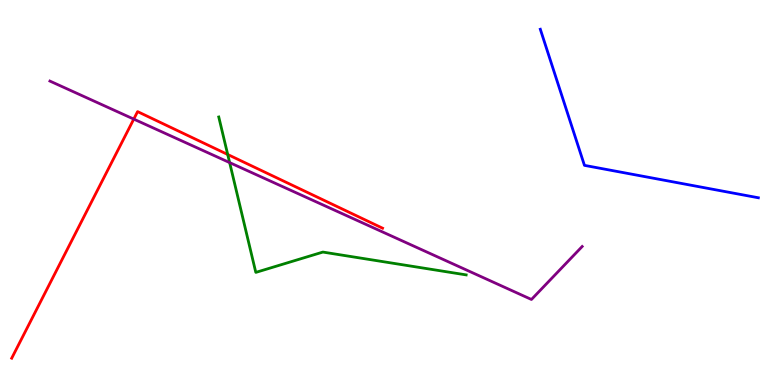[{'lines': ['blue', 'red'], 'intersections': []}, {'lines': ['green', 'red'], 'intersections': [{'x': 2.94, 'y': 5.99}]}, {'lines': ['purple', 'red'], 'intersections': [{'x': 1.73, 'y': 6.91}]}, {'lines': ['blue', 'green'], 'intersections': []}, {'lines': ['blue', 'purple'], 'intersections': []}, {'lines': ['green', 'purple'], 'intersections': [{'x': 2.96, 'y': 5.78}]}]